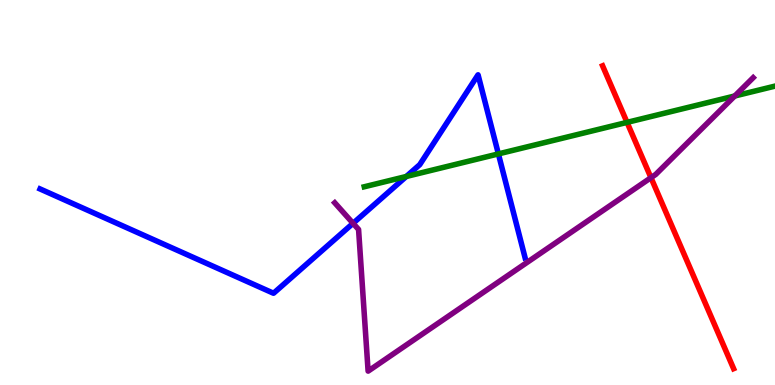[{'lines': ['blue', 'red'], 'intersections': []}, {'lines': ['green', 'red'], 'intersections': [{'x': 8.09, 'y': 6.82}]}, {'lines': ['purple', 'red'], 'intersections': [{'x': 8.4, 'y': 5.39}]}, {'lines': ['blue', 'green'], 'intersections': [{'x': 5.24, 'y': 5.42}, {'x': 6.43, 'y': 6.0}]}, {'lines': ['blue', 'purple'], 'intersections': [{'x': 4.56, 'y': 4.2}]}, {'lines': ['green', 'purple'], 'intersections': [{'x': 9.48, 'y': 7.51}]}]